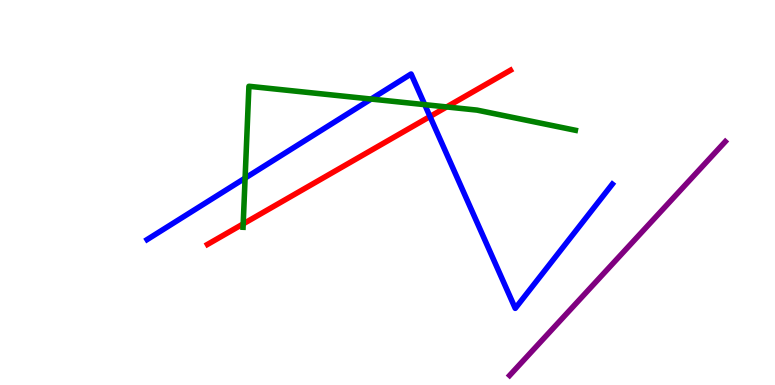[{'lines': ['blue', 'red'], 'intersections': [{'x': 5.55, 'y': 6.97}]}, {'lines': ['green', 'red'], 'intersections': [{'x': 3.14, 'y': 4.18}, {'x': 5.76, 'y': 7.22}]}, {'lines': ['purple', 'red'], 'intersections': []}, {'lines': ['blue', 'green'], 'intersections': [{'x': 3.16, 'y': 5.37}, {'x': 4.79, 'y': 7.43}, {'x': 5.48, 'y': 7.28}]}, {'lines': ['blue', 'purple'], 'intersections': []}, {'lines': ['green', 'purple'], 'intersections': []}]